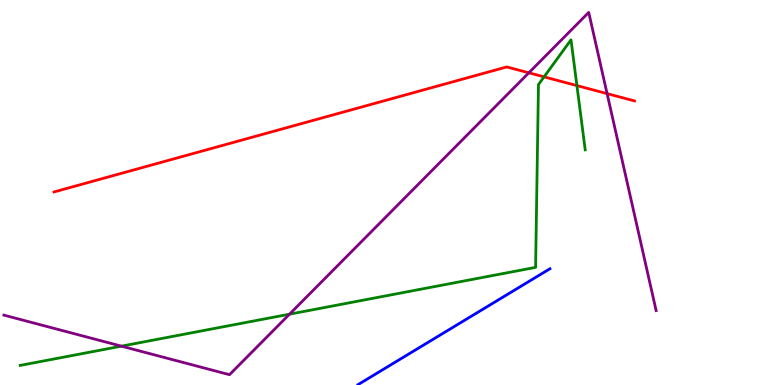[{'lines': ['blue', 'red'], 'intersections': []}, {'lines': ['green', 'red'], 'intersections': [{'x': 7.02, 'y': 8.0}, {'x': 7.44, 'y': 7.78}]}, {'lines': ['purple', 'red'], 'intersections': [{'x': 6.82, 'y': 8.11}, {'x': 7.83, 'y': 7.57}]}, {'lines': ['blue', 'green'], 'intersections': []}, {'lines': ['blue', 'purple'], 'intersections': []}, {'lines': ['green', 'purple'], 'intersections': [{'x': 1.57, 'y': 1.01}, {'x': 3.74, 'y': 1.84}]}]